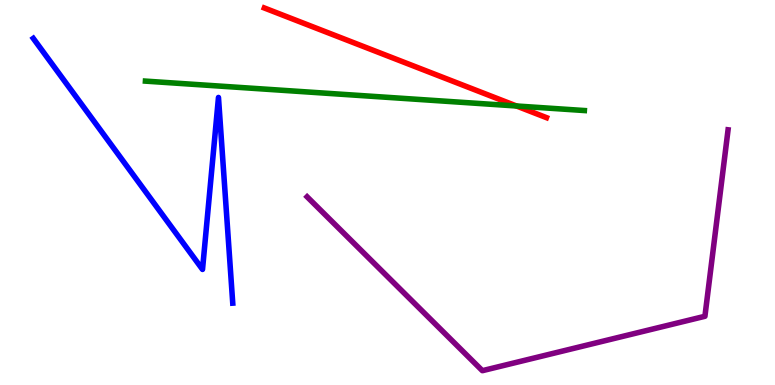[{'lines': ['blue', 'red'], 'intersections': []}, {'lines': ['green', 'red'], 'intersections': [{'x': 6.66, 'y': 7.25}]}, {'lines': ['purple', 'red'], 'intersections': []}, {'lines': ['blue', 'green'], 'intersections': []}, {'lines': ['blue', 'purple'], 'intersections': []}, {'lines': ['green', 'purple'], 'intersections': []}]